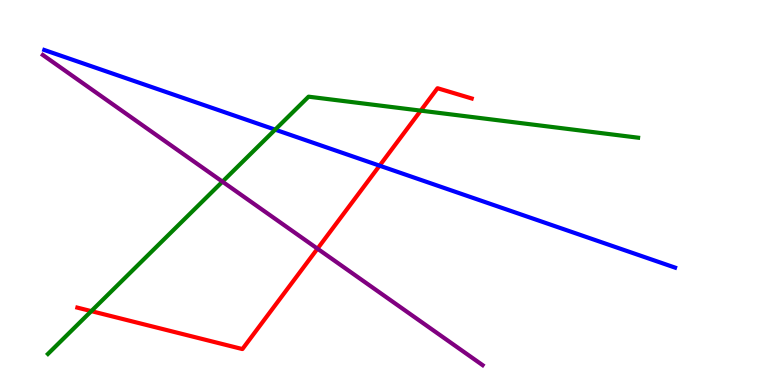[{'lines': ['blue', 'red'], 'intersections': [{'x': 4.9, 'y': 5.7}]}, {'lines': ['green', 'red'], 'intersections': [{'x': 1.18, 'y': 1.92}, {'x': 5.43, 'y': 7.13}]}, {'lines': ['purple', 'red'], 'intersections': [{'x': 4.1, 'y': 3.54}]}, {'lines': ['blue', 'green'], 'intersections': [{'x': 3.55, 'y': 6.63}]}, {'lines': ['blue', 'purple'], 'intersections': []}, {'lines': ['green', 'purple'], 'intersections': [{'x': 2.87, 'y': 5.28}]}]